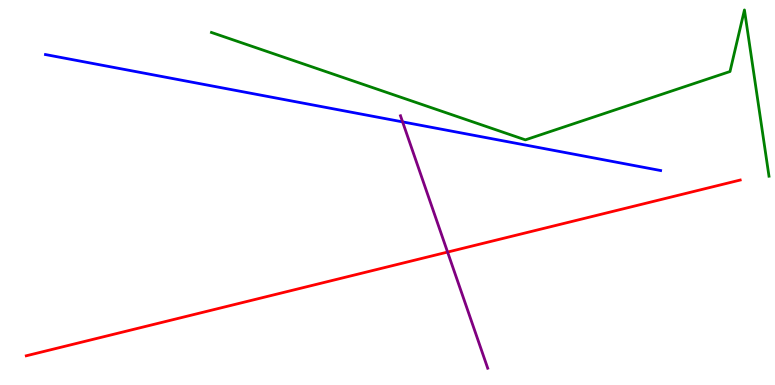[{'lines': ['blue', 'red'], 'intersections': []}, {'lines': ['green', 'red'], 'intersections': []}, {'lines': ['purple', 'red'], 'intersections': [{'x': 5.78, 'y': 3.45}]}, {'lines': ['blue', 'green'], 'intersections': []}, {'lines': ['blue', 'purple'], 'intersections': [{'x': 5.19, 'y': 6.83}]}, {'lines': ['green', 'purple'], 'intersections': []}]